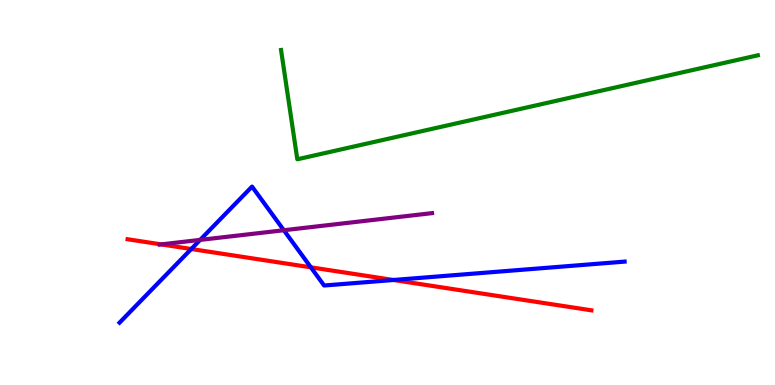[{'lines': ['blue', 'red'], 'intersections': [{'x': 2.47, 'y': 3.53}, {'x': 4.01, 'y': 3.06}, {'x': 5.08, 'y': 2.73}]}, {'lines': ['green', 'red'], 'intersections': []}, {'lines': ['purple', 'red'], 'intersections': [{'x': 2.08, 'y': 3.65}]}, {'lines': ['blue', 'green'], 'intersections': []}, {'lines': ['blue', 'purple'], 'intersections': [{'x': 2.58, 'y': 3.77}, {'x': 3.66, 'y': 4.02}]}, {'lines': ['green', 'purple'], 'intersections': []}]